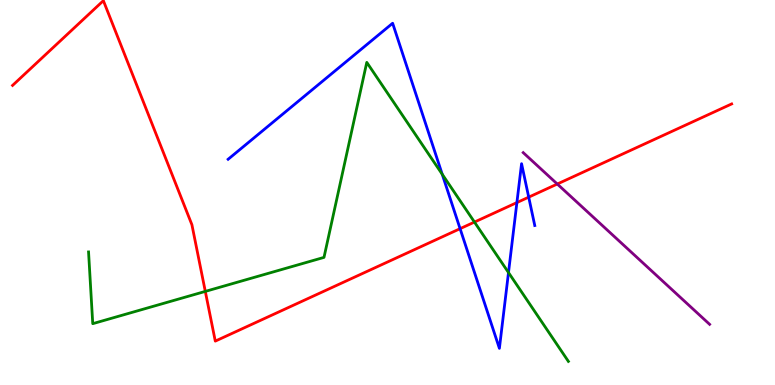[{'lines': ['blue', 'red'], 'intersections': [{'x': 5.94, 'y': 4.06}, {'x': 6.67, 'y': 4.74}, {'x': 6.82, 'y': 4.88}]}, {'lines': ['green', 'red'], 'intersections': [{'x': 2.65, 'y': 2.43}, {'x': 6.12, 'y': 4.23}]}, {'lines': ['purple', 'red'], 'intersections': [{'x': 7.19, 'y': 5.22}]}, {'lines': ['blue', 'green'], 'intersections': [{'x': 5.71, 'y': 5.47}, {'x': 6.56, 'y': 2.92}]}, {'lines': ['blue', 'purple'], 'intersections': []}, {'lines': ['green', 'purple'], 'intersections': []}]